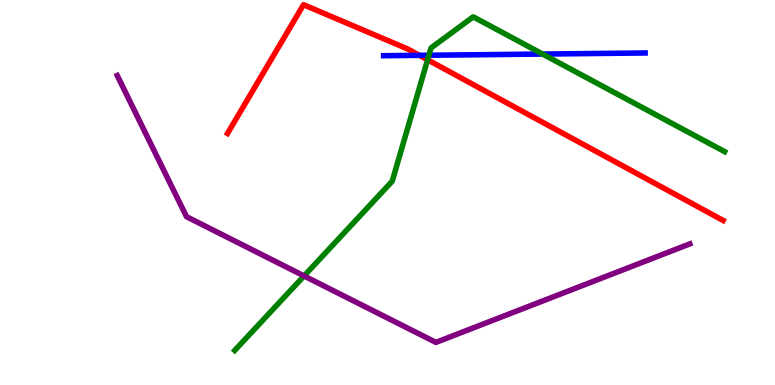[{'lines': ['blue', 'red'], 'intersections': [{'x': 5.41, 'y': 8.56}]}, {'lines': ['green', 'red'], 'intersections': [{'x': 5.52, 'y': 8.45}]}, {'lines': ['purple', 'red'], 'intersections': []}, {'lines': ['blue', 'green'], 'intersections': [{'x': 5.53, 'y': 8.57}, {'x': 7.0, 'y': 8.6}]}, {'lines': ['blue', 'purple'], 'intersections': []}, {'lines': ['green', 'purple'], 'intersections': [{'x': 3.92, 'y': 2.83}]}]